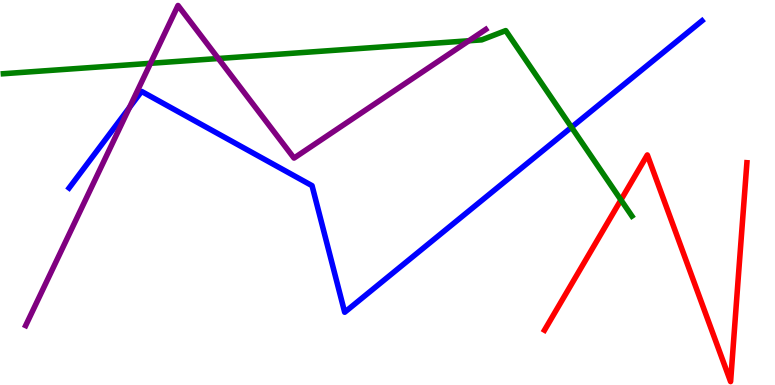[{'lines': ['blue', 'red'], 'intersections': []}, {'lines': ['green', 'red'], 'intersections': [{'x': 8.01, 'y': 4.81}]}, {'lines': ['purple', 'red'], 'intersections': []}, {'lines': ['blue', 'green'], 'intersections': [{'x': 7.37, 'y': 6.69}]}, {'lines': ['blue', 'purple'], 'intersections': [{'x': 1.67, 'y': 7.21}]}, {'lines': ['green', 'purple'], 'intersections': [{'x': 1.94, 'y': 8.36}, {'x': 2.82, 'y': 8.48}, {'x': 6.05, 'y': 8.94}]}]